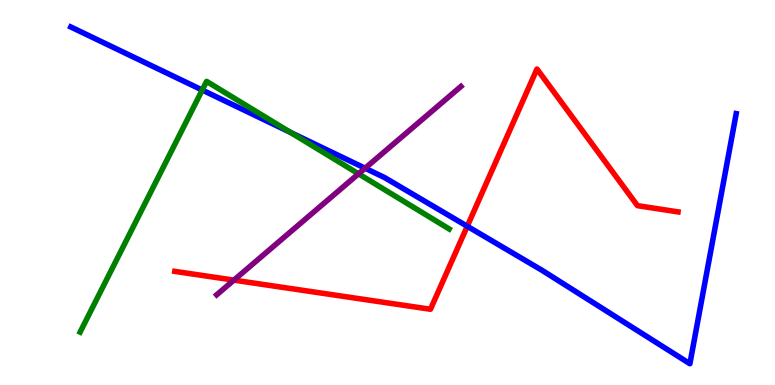[{'lines': ['blue', 'red'], 'intersections': [{'x': 6.03, 'y': 4.12}]}, {'lines': ['green', 'red'], 'intersections': []}, {'lines': ['purple', 'red'], 'intersections': [{'x': 3.02, 'y': 2.72}]}, {'lines': ['blue', 'green'], 'intersections': [{'x': 2.61, 'y': 7.66}, {'x': 3.75, 'y': 6.56}]}, {'lines': ['blue', 'purple'], 'intersections': [{'x': 4.71, 'y': 5.63}]}, {'lines': ['green', 'purple'], 'intersections': [{'x': 4.63, 'y': 5.49}]}]